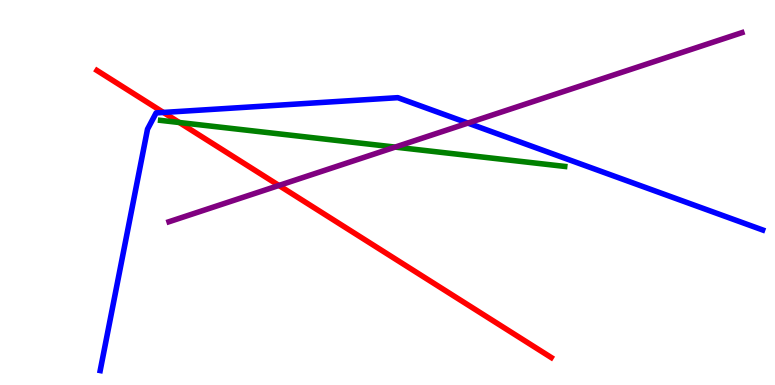[{'lines': ['blue', 'red'], 'intersections': [{'x': 2.11, 'y': 7.08}]}, {'lines': ['green', 'red'], 'intersections': [{'x': 2.31, 'y': 6.82}]}, {'lines': ['purple', 'red'], 'intersections': [{'x': 3.6, 'y': 5.18}]}, {'lines': ['blue', 'green'], 'intersections': []}, {'lines': ['blue', 'purple'], 'intersections': [{'x': 6.04, 'y': 6.8}]}, {'lines': ['green', 'purple'], 'intersections': [{'x': 5.1, 'y': 6.18}]}]